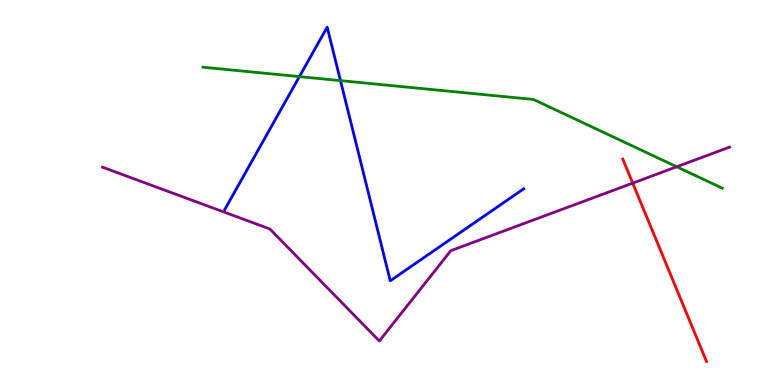[{'lines': ['blue', 'red'], 'intersections': []}, {'lines': ['green', 'red'], 'intersections': []}, {'lines': ['purple', 'red'], 'intersections': [{'x': 8.16, 'y': 5.24}]}, {'lines': ['blue', 'green'], 'intersections': [{'x': 3.86, 'y': 8.01}, {'x': 4.39, 'y': 7.91}]}, {'lines': ['blue', 'purple'], 'intersections': []}, {'lines': ['green', 'purple'], 'intersections': [{'x': 8.73, 'y': 5.67}]}]